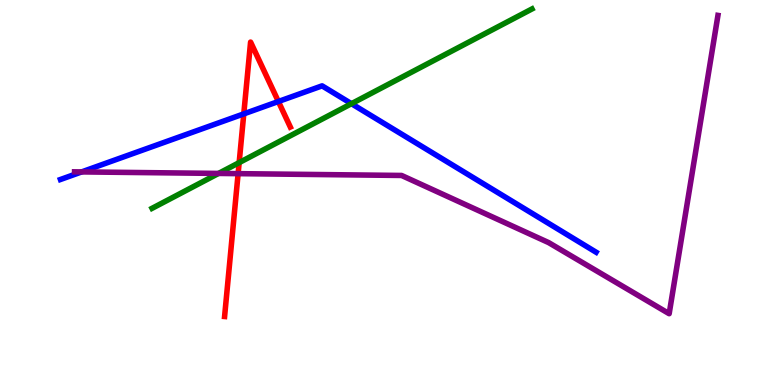[{'lines': ['blue', 'red'], 'intersections': [{'x': 3.15, 'y': 7.04}, {'x': 3.59, 'y': 7.36}]}, {'lines': ['green', 'red'], 'intersections': [{'x': 3.09, 'y': 5.78}]}, {'lines': ['purple', 'red'], 'intersections': [{'x': 3.07, 'y': 5.49}]}, {'lines': ['blue', 'green'], 'intersections': [{'x': 4.53, 'y': 7.31}]}, {'lines': ['blue', 'purple'], 'intersections': [{'x': 1.05, 'y': 5.53}]}, {'lines': ['green', 'purple'], 'intersections': [{'x': 2.82, 'y': 5.5}]}]